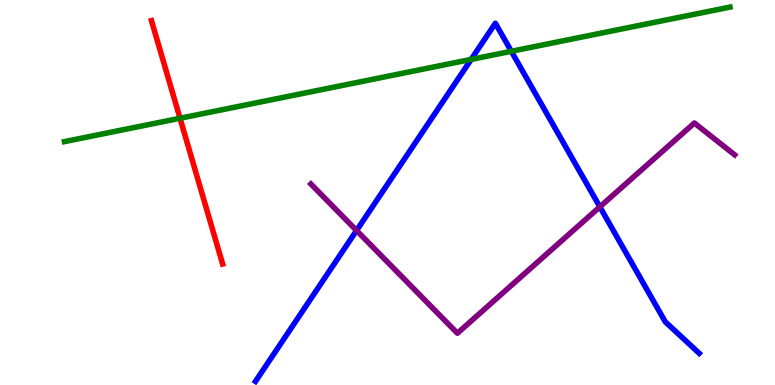[{'lines': ['blue', 'red'], 'intersections': []}, {'lines': ['green', 'red'], 'intersections': [{'x': 2.32, 'y': 6.93}]}, {'lines': ['purple', 'red'], 'intersections': []}, {'lines': ['blue', 'green'], 'intersections': [{'x': 6.08, 'y': 8.46}, {'x': 6.6, 'y': 8.67}]}, {'lines': ['blue', 'purple'], 'intersections': [{'x': 4.6, 'y': 4.01}, {'x': 7.74, 'y': 4.63}]}, {'lines': ['green', 'purple'], 'intersections': []}]